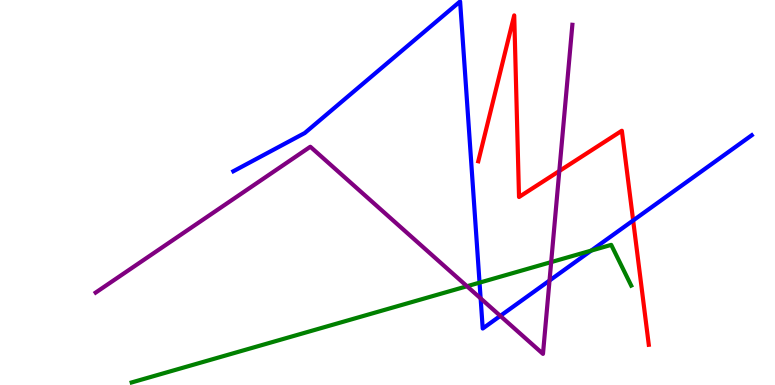[{'lines': ['blue', 'red'], 'intersections': [{'x': 8.17, 'y': 4.27}]}, {'lines': ['green', 'red'], 'intersections': []}, {'lines': ['purple', 'red'], 'intersections': [{'x': 7.22, 'y': 5.56}]}, {'lines': ['blue', 'green'], 'intersections': [{'x': 6.19, 'y': 2.66}, {'x': 7.63, 'y': 3.49}]}, {'lines': ['blue', 'purple'], 'intersections': [{'x': 6.2, 'y': 2.25}, {'x': 6.46, 'y': 1.8}, {'x': 7.09, 'y': 2.71}]}, {'lines': ['green', 'purple'], 'intersections': [{'x': 6.03, 'y': 2.57}, {'x': 7.11, 'y': 3.19}]}]